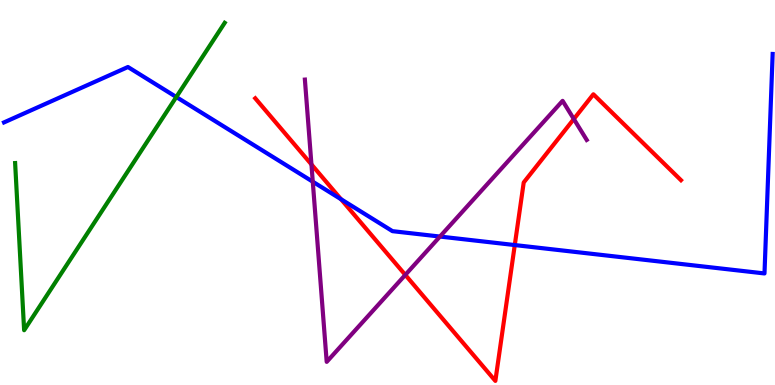[{'lines': ['blue', 'red'], 'intersections': [{'x': 4.4, 'y': 4.83}, {'x': 6.64, 'y': 3.63}]}, {'lines': ['green', 'red'], 'intersections': []}, {'lines': ['purple', 'red'], 'intersections': [{'x': 4.02, 'y': 5.73}, {'x': 5.23, 'y': 2.86}, {'x': 7.4, 'y': 6.91}]}, {'lines': ['blue', 'green'], 'intersections': [{'x': 2.27, 'y': 7.48}]}, {'lines': ['blue', 'purple'], 'intersections': [{'x': 4.04, 'y': 5.28}, {'x': 5.68, 'y': 3.86}]}, {'lines': ['green', 'purple'], 'intersections': []}]